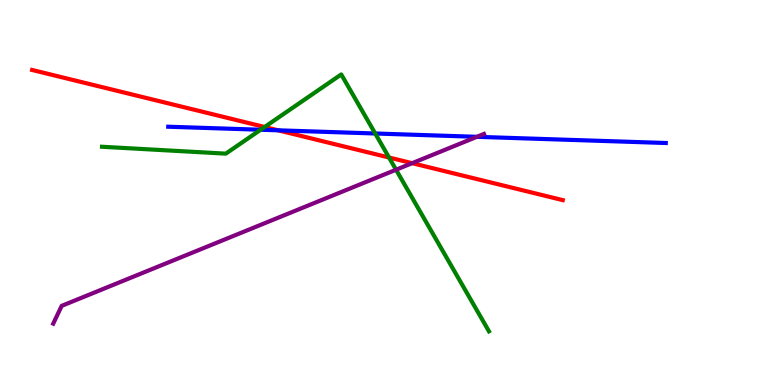[{'lines': ['blue', 'red'], 'intersections': [{'x': 3.59, 'y': 6.62}]}, {'lines': ['green', 'red'], 'intersections': [{'x': 3.41, 'y': 6.7}, {'x': 5.02, 'y': 5.91}]}, {'lines': ['purple', 'red'], 'intersections': [{'x': 5.32, 'y': 5.76}]}, {'lines': ['blue', 'green'], 'intersections': [{'x': 3.36, 'y': 6.63}, {'x': 4.84, 'y': 6.53}]}, {'lines': ['blue', 'purple'], 'intersections': [{'x': 6.15, 'y': 6.45}]}, {'lines': ['green', 'purple'], 'intersections': [{'x': 5.11, 'y': 5.59}]}]